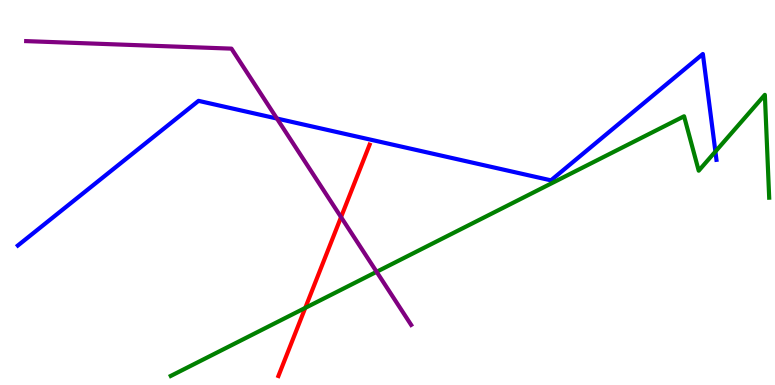[{'lines': ['blue', 'red'], 'intersections': []}, {'lines': ['green', 'red'], 'intersections': [{'x': 3.94, 'y': 2.0}]}, {'lines': ['purple', 'red'], 'intersections': [{'x': 4.4, 'y': 4.36}]}, {'lines': ['blue', 'green'], 'intersections': [{'x': 9.23, 'y': 6.06}]}, {'lines': ['blue', 'purple'], 'intersections': [{'x': 3.57, 'y': 6.92}]}, {'lines': ['green', 'purple'], 'intersections': [{'x': 4.86, 'y': 2.94}]}]